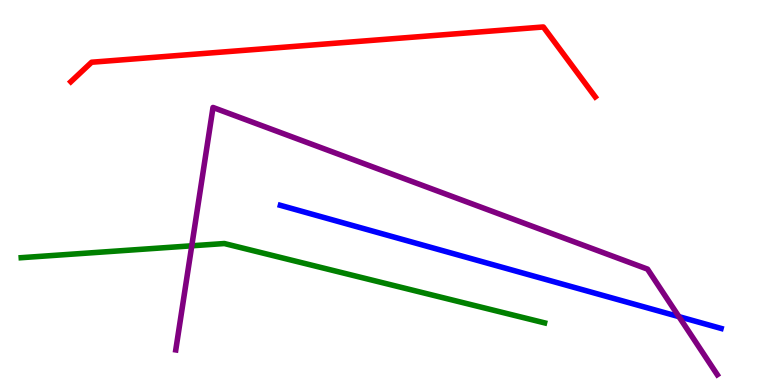[{'lines': ['blue', 'red'], 'intersections': []}, {'lines': ['green', 'red'], 'intersections': []}, {'lines': ['purple', 'red'], 'intersections': []}, {'lines': ['blue', 'green'], 'intersections': []}, {'lines': ['blue', 'purple'], 'intersections': [{'x': 8.76, 'y': 1.78}]}, {'lines': ['green', 'purple'], 'intersections': [{'x': 2.47, 'y': 3.62}]}]